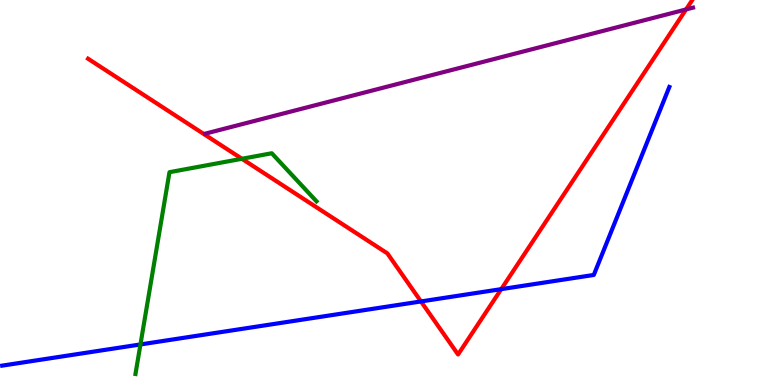[{'lines': ['blue', 'red'], 'intersections': [{'x': 5.43, 'y': 2.17}, {'x': 6.47, 'y': 2.49}]}, {'lines': ['green', 'red'], 'intersections': [{'x': 3.12, 'y': 5.88}]}, {'lines': ['purple', 'red'], 'intersections': [{'x': 8.85, 'y': 9.75}]}, {'lines': ['blue', 'green'], 'intersections': [{'x': 1.81, 'y': 1.05}]}, {'lines': ['blue', 'purple'], 'intersections': []}, {'lines': ['green', 'purple'], 'intersections': []}]